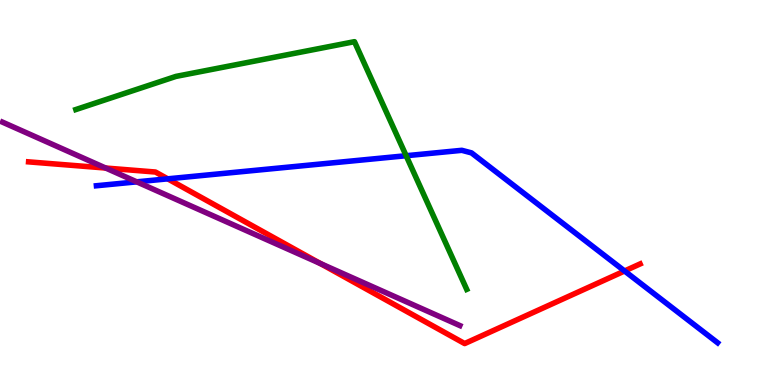[{'lines': ['blue', 'red'], 'intersections': [{'x': 2.16, 'y': 5.35}, {'x': 8.06, 'y': 2.96}]}, {'lines': ['green', 'red'], 'intersections': []}, {'lines': ['purple', 'red'], 'intersections': [{'x': 1.36, 'y': 5.64}, {'x': 4.13, 'y': 3.15}]}, {'lines': ['blue', 'green'], 'intersections': [{'x': 5.24, 'y': 5.96}]}, {'lines': ['blue', 'purple'], 'intersections': [{'x': 1.76, 'y': 5.28}]}, {'lines': ['green', 'purple'], 'intersections': []}]